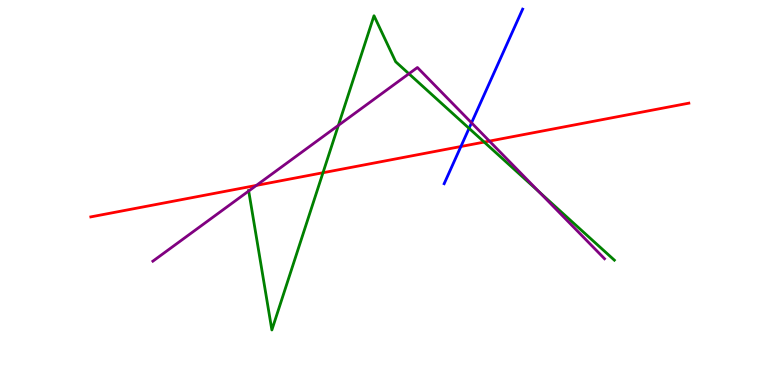[{'lines': ['blue', 'red'], 'intersections': [{'x': 5.95, 'y': 6.19}]}, {'lines': ['green', 'red'], 'intersections': [{'x': 4.17, 'y': 5.51}, {'x': 6.25, 'y': 6.31}]}, {'lines': ['purple', 'red'], 'intersections': [{'x': 3.31, 'y': 5.18}, {'x': 6.32, 'y': 6.34}]}, {'lines': ['blue', 'green'], 'intersections': [{'x': 6.05, 'y': 6.67}]}, {'lines': ['blue', 'purple'], 'intersections': [{'x': 6.08, 'y': 6.81}]}, {'lines': ['green', 'purple'], 'intersections': [{'x': 3.21, 'y': 5.04}, {'x': 4.37, 'y': 6.74}, {'x': 5.28, 'y': 8.08}, {'x': 6.96, 'y': 5.02}]}]